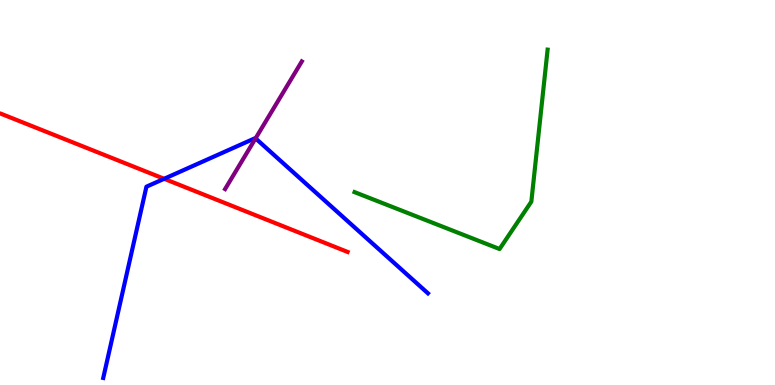[{'lines': ['blue', 'red'], 'intersections': [{'x': 2.12, 'y': 5.36}]}, {'lines': ['green', 'red'], 'intersections': []}, {'lines': ['purple', 'red'], 'intersections': []}, {'lines': ['blue', 'green'], 'intersections': []}, {'lines': ['blue', 'purple'], 'intersections': [{'x': 3.3, 'y': 6.41}]}, {'lines': ['green', 'purple'], 'intersections': []}]